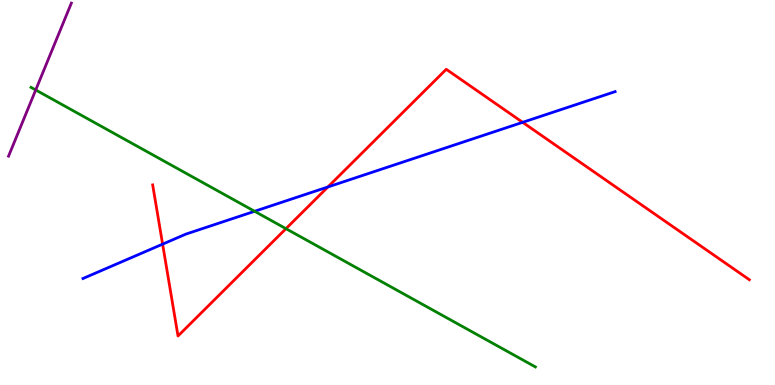[{'lines': ['blue', 'red'], 'intersections': [{'x': 2.1, 'y': 3.66}, {'x': 4.23, 'y': 5.14}, {'x': 6.74, 'y': 6.82}]}, {'lines': ['green', 'red'], 'intersections': [{'x': 3.69, 'y': 4.06}]}, {'lines': ['purple', 'red'], 'intersections': []}, {'lines': ['blue', 'green'], 'intersections': [{'x': 3.29, 'y': 4.51}]}, {'lines': ['blue', 'purple'], 'intersections': []}, {'lines': ['green', 'purple'], 'intersections': [{'x': 0.461, 'y': 7.66}]}]